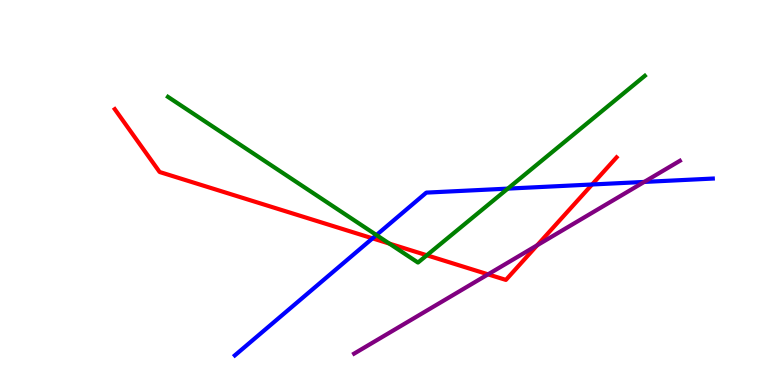[{'lines': ['blue', 'red'], 'intersections': [{'x': 4.81, 'y': 3.81}, {'x': 7.64, 'y': 5.21}]}, {'lines': ['green', 'red'], 'intersections': [{'x': 5.02, 'y': 3.67}, {'x': 5.51, 'y': 3.37}]}, {'lines': ['purple', 'red'], 'intersections': [{'x': 6.3, 'y': 2.87}, {'x': 6.93, 'y': 3.63}]}, {'lines': ['blue', 'green'], 'intersections': [{'x': 4.86, 'y': 3.9}, {'x': 6.55, 'y': 5.1}]}, {'lines': ['blue', 'purple'], 'intersections': [{'x': 8.31, 'y': 5.27}]}, {'lines': ['green', 'purple'], 'intersections': []}]